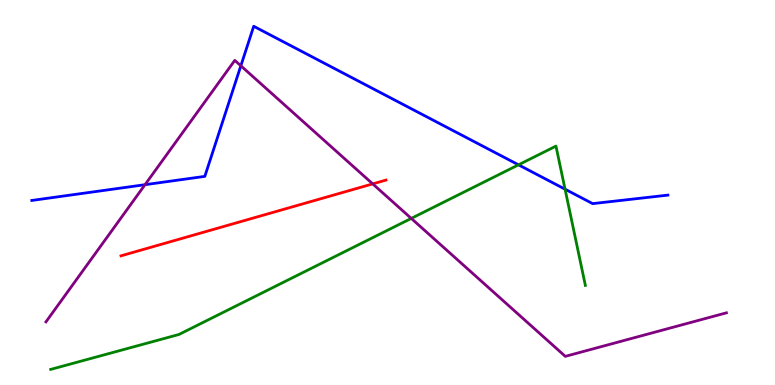[{'lines': ['blue', 'red'], 'intersections': []}, {'lines': ['green', 'red'], 'intersections': []}, {'lines': ['purple', 'red'], 'intersections': [{'x': 4.81, 'y': 5.22}]}, {'lines': ['blue', 'green'], 'intersections': [{'x': 6.69, 'y': 5.72}, {'x': 7.29, 'y': 5.09}]}, {'lines': ['blue', 'purple'], 'intersections': [{'x': 1.87, 'y': 5.2}, {'x': 3.11, 'y': 8.29}]}, {'lines': ['green', 'purple'], 'intersections': [{'x': 5.31, 'y': 4.33}]}]